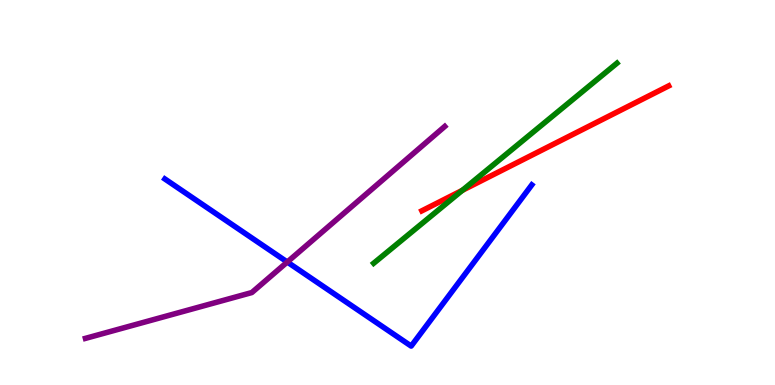[{'lines': ['blue', 'red'], 'intersections': []}, {'lines': ['green', 'red'], 'intersections': [{'x': 5.97, 'y': 5.06}]}, {'lines': ['purple', 'red'], 'intersections': []}, {'lines': ['blue', 'green'], 'intersections': []}, {'lines': ['blue', 'purple'], 'intersections': [{'x': 3.71, 'y': 3.19}]}, {'lines': ['green', 'purple'], 'intersections': []}]